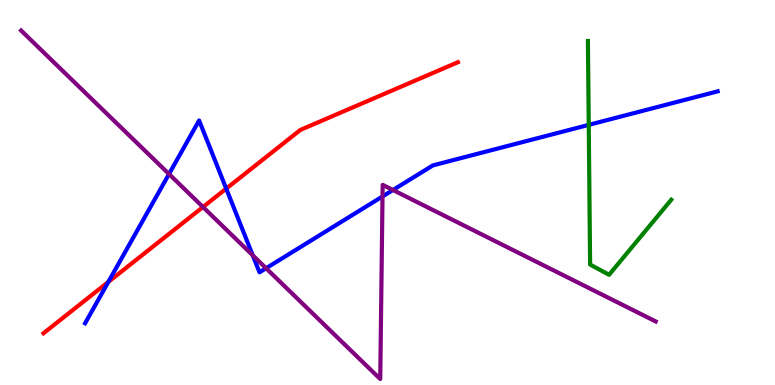[{'lines': ['blue', 'red'], 'intersections': [{'x': 1.4, 'y': 2.68}, {'x': 2.92, 'y': 5.1}]}, {'lines': ['green', 'red'], 'intersections': []}, {'lines': ['purple', 'red'], 'intersections': [{'x': 2.62, 'y': 4.62}]}, {'lines': ['blue', 'green'], 'intersections': [{'x': 7.6, 'y': 6.76}]}, {'lines': ['blue', 'purple'], 'intersections': [{'x': 2.18, 'y': 5.48}, {'x': 3.26, 'y': 3.37}, {'x': 3.43, 'y': 3.03}, {'x': 4.94, 'y': 4.9}, {'x': 5.07, 'y': 5.06}]}, {'lines': ['green', 'purple'], 'intersections': []}]